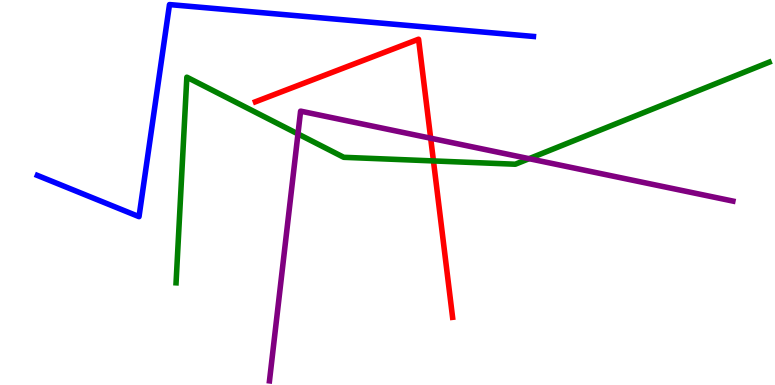[{'lines': ['blue', 'red'], 'intersections': []}, {'lines': ['green', 'red'], 'intersections': [{'x': 5.59, 'y': 5.82}]}, {'lines': ['purple', 'red'], 'intersections': [{'x': 5.56, 'y': 6.41}]}, {'lines': ['blue', 'green'], 'intersections': []}, {'lines': ['blue', 'purple'], 'intersections': []}, {'lines': ['green', 'purple'], 'intersections': [{'x': 3.84, 'y': 6.52}, {'x': 6.83, 'y': 5.88}]}]